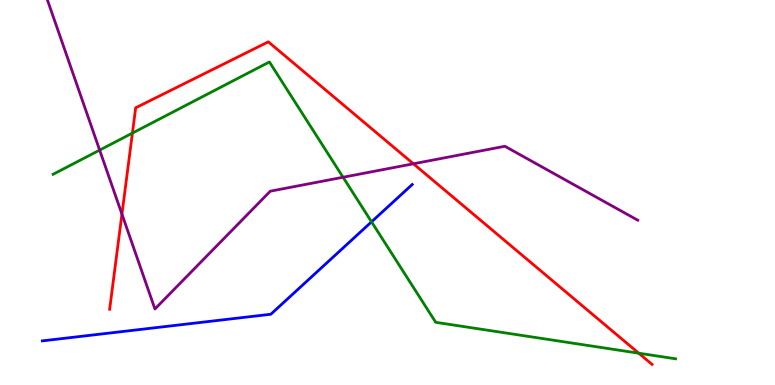[{'lines': ['blue', 'red'], 'intersections': []}, {'lines': ['green', 'red'], 'intersections': [{'x': 1.71, 'y': 6.54}, {'x': 8.24, 'y': 0.826}]}, {'lines': ['purple', 'red'], 'intersections': [{'x': 1.57, 'y': 4.44}, {'x': 5.33, 'y': 5.75}]}, {'lines': ['blue', 'green'], 'intersections': [{'x': 4.79, 'y': 4.24}]}, {'lines': ['blue', 'purple'], 'intersections': []}, {'lines': ['green', 'purple'], 'intersections': [{'x': 1.29, 'y': 6.1}, {'x': 4.43, 'y': 5.4}]}]